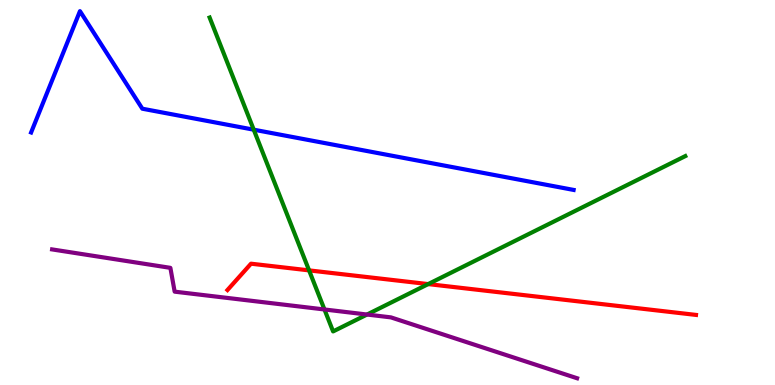[{'lines': ['blue', 'red'], 'intersections': []}, {'lines': ['green', 'red'], 'intersections': [{'x': 3.99, 'y': 2.98}, {'x': 5.52, 'y': 2.62}]}, {'lines': ['purple', 'red'], 'intersections': []}, {'lines': ['blue', 'green'], 'intersections': [{'x': 3.27, 'y': 6.63}]}, {'lines': ['blue', 'purple'], 'intersections': []}, {'lines': ['green', 'purple'], 'intersections': [{'x': 4.19, 'y': 1.96}, {'x': 4.74, 'y': 1.83}]}]